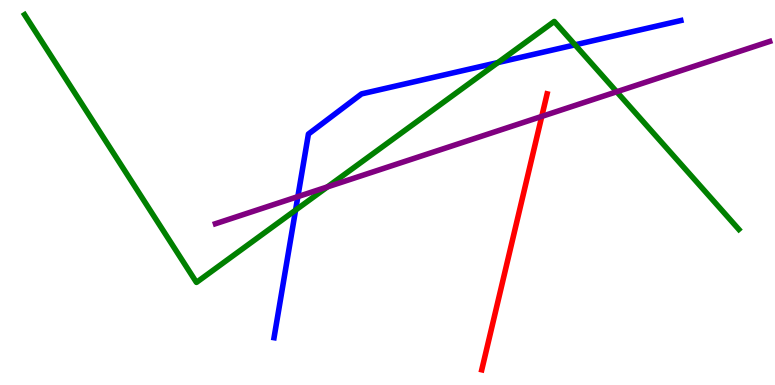[{'lines': ['blue', 'red'], 'intersections': []}, {'lines': ['green', 'red'], 'intersections': []}, {'lines': ['purple', 'red'], 'intersections': [{'x': 6.99, 'y': 6.98}]}, {'lines': ['blue', 'green'], 'intersections': [{'x': 3.81, 'y': 4.54}, {'x': 6.42, 'y': 8.37}, {'x': 7.42, 'y': 8.84}]}, {'lines': ['blue', 'purple'], 'intersections': [{'x': 3.84, 'y': 4.89}]}, {'lines': ['green', 'purple'], 'intersections': [{'x': 4.22, 'y': 5.15}, {'x': 7.96, 'y': 7.62}]}]